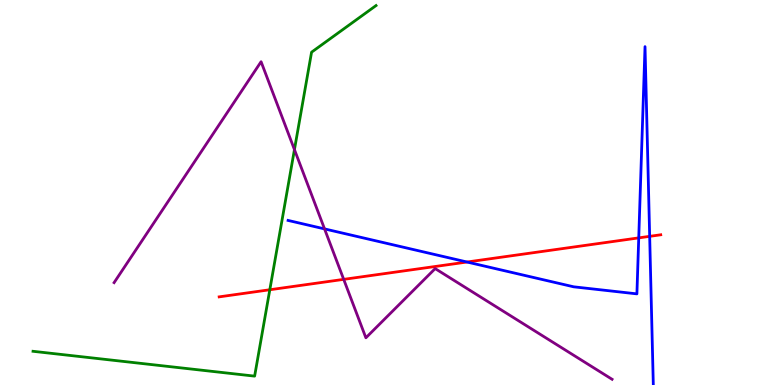[{'lines': ['blue', 'red'], 'intersections': [{'x': 6.03, 'y': 3.19}, {'x': 8.24, 'y': 3.82}, {'x': 8.38, 'y': 3.86}]}, {'lines': ['green', 'red'], 'intersections': [{'x': 3.48, 'y': 2.47}]}, {'lines': ['purple', 'red'], 'intersections': [{'x': 4.43, 'y': 2.74}]}, {'lines': ['blue', 'green'], 'intersections': []}, {'lines': ['blue', 'purple'], 'intersections': [{'x': 4.19, 'y': 4.05}]}, {'lines': ['green', 'purple'], 'intersections': [{'x': 3.8, 'y': 6.11}]}]